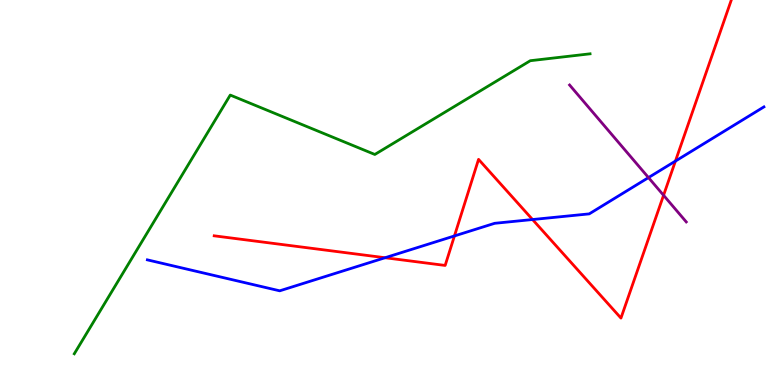[{'lines': ['blue', 'red'], 'intersections': [{'x': 4.97, 'y': 3.31}, {'x': 5.86, 'y': 3.87}, {'x': 6.87, 'y': 4.3}, {'x': 8.72, 'y': 5.82}]}, {'lines': ['green', 'red'], 'intersections': []}, {'lines': ['purple', 'red'], 'intersections': [{'x': 8.56, 'y': 4.93}]}, {'lines': ['blue', 'green'], 'intersections': []}, {'lines': ['blue', 'purple'], 'intersections': [{'x': 8.37, 'y': 5.39}]}, {'lines': ['green', 'purple'], 'intersections': []}]